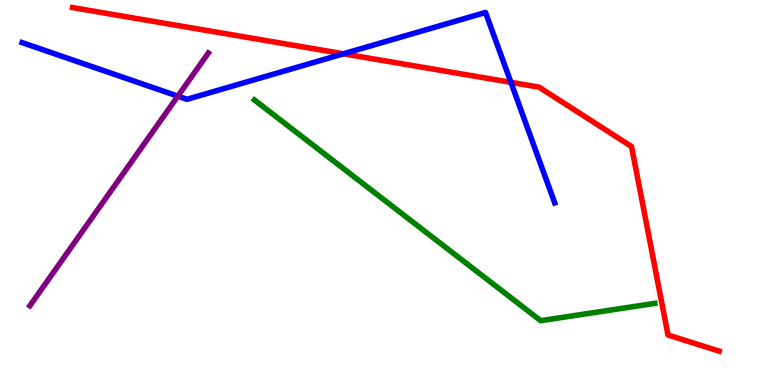[{'lines': ['blue', 'red'], 'intersections': [{'x': 4.43, 'y': 8.6}, {'x': 6.59, 'y': 7.86}]}, {'lines': ['green', 'red'], 'intersections': []}, {'lines': ['purple', 'red'], 'intersections': []}, {'lines': ['blue', 'green'], 'intersections': []}, {'lines': ['blue', 'purple'], 'intersections': [{'x': 2.3, 'y': 7.5}]}, {'lines': ['green', 'purple'], 'intersections': []}]